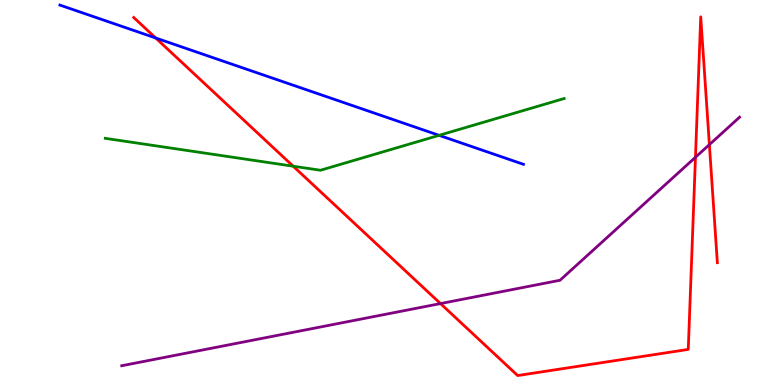[{'lines': ['blue', 'red'], 'intersections': [{'x': 2.01, 'y': 9.01}]}, {'lines': ['green', 'red'], 'intersections': [{'x': 3.78, 'y': 5.68}]}, {'lines': ['purple', 'red'], 'intersections': [{'x': 5.68, 'y': 2.11}, {'x': 8.97, 'y': 5.92}, {'x': 9.15, 'y': 6.24}]}, {'lines': ['blue', 'green'], 'intersections': [{'x': 5.67, 'y': 6.48}]}, {'lines': ['blue', 'purple'], 'intersections': []}, {'lines': ['green', 'purple'], 'intersections': []}]